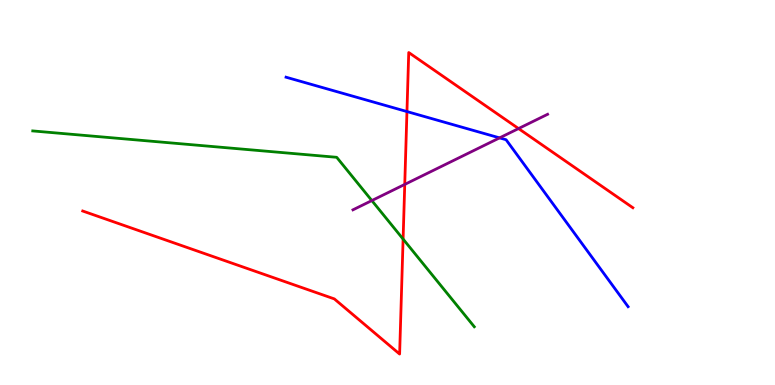[{'lines': ['blue', 'red'], 'intersections': [{'x': 5.25, 'y': 7.1}]}, {'lines': ['green', 'red'], 'intersections': [{'x': 5.2, 'y': 3.79}]}, {'lines': ['purple', 'red'], 'intersections': [{'x': 5.22, 'y': 5.21}, {'x': 6.69, 'y': 6.66}]}, {'lines': ['blue', 'green'], 'intersections': []}, {'lines': ['blue', 'purple'], 'intersections': [{'x': 6.45, 'y': 6.42}]}, {'lines': ['green', 'purple'], 'intersections': [{'x': 4.8, 'y': 4.79}]}]